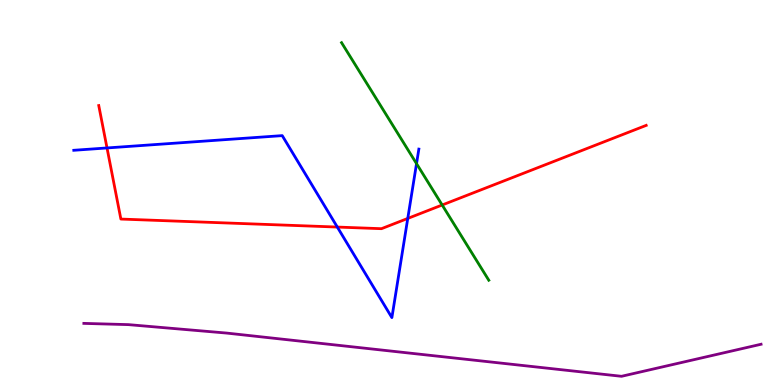[{'lines': ['blue', 'red'], 'intersections': [{'x': 1.38, 'y': 6.16}, {'x': 4.35, 'y': 4.1}, {'x': 5.26, 'y': 4.33}]}, {'lines': ['green', 'red'], 'intersections': [{'x': 5.71, 'y': 4.68}]}, {'lines': ['purple', 'red'], 'intersections': []}, {'lines': ['blue', 'green'], 'intersections': [{'x': 5.37, 'y': 5.75}]}, {'lines': ['blue', 'purple'], 'intersections': []}, {'lines': ['green', 'purple'], 'intersections': []}]